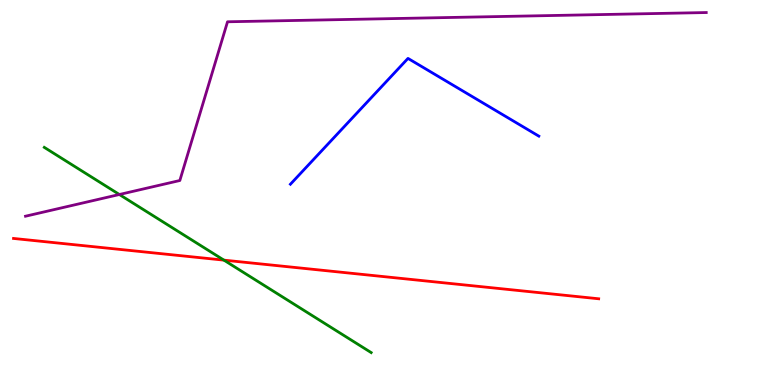[{'lines': ['blue', 'red'], 'intersections': []}, {'lines': ['green', 'red'], 'intersections': [{'x': 2.89, 'y': 3.24}]}, {'lines': ['purple', 'red'], 'intersections': []}, {'lines': ['blue', 'green'], 'intersections': []}, {'lines': ['blue', 'purple'], 'intersections': []}, {'lines': ['green', 'purple'], 'intersections': [{'x': 1.54, 'y': 4.95}]}]